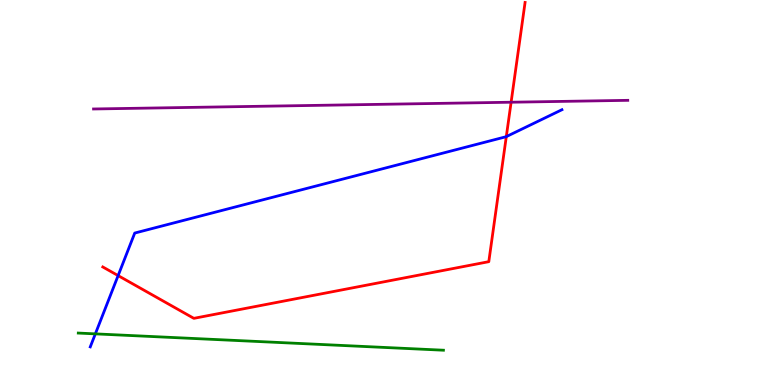[{'lines': ['blue', 'red'], 'intersections': [{'x': 1.52, 'y': 2.84}, {'x': 6.53, 'y': 6.45}]}, {'lines': ['green', 'red'], 'intersections': []}, {'lines': ['purple', 'red'], 'intersections': [{'x': 6.59, 'y': 7.34}]}, {'lines': ['blue', 'green'], 'intersections': [{'x': 1.23, 'y': 1.33}]}, {'lines': ['blue', 'purple'], 'intersections': []}, {'lines': ['green', 'purple'], 'intersections': []}]